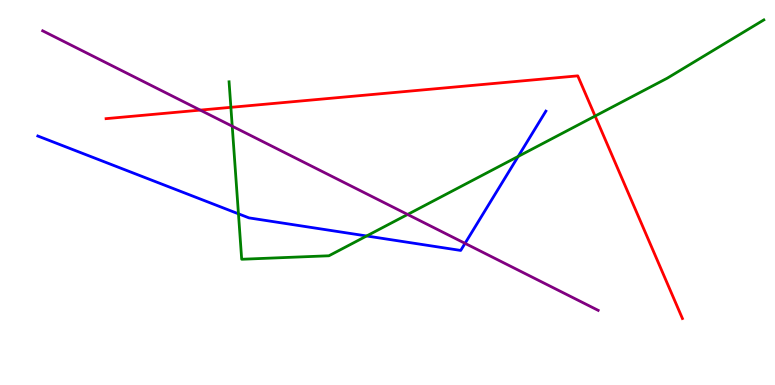[{'lines': ['blue', 'red'], 'intersections': []}, {'lines': ['green', 'red'], 'intersections': [{'x': 2.98, 'y': 7.21}, {'x': 7.68, 'y': 6.99}]}, {'lines': ['purple', 'red'], 'intersections': [{'x': 2.58, 'y': 7.14}]}, {'lines': ['blue', 'green'], 'intersections': [{'x': 3.08, 'y': 4.45}, {'x': 4.73, 'y': 3.87}, {'x': 6.69, 'y': 5.94}]}, {'lines': ['blue', 'purple'], 'intersections': [{'x': 6.0, 'y': 3.68}]}, {'lines': ['green', 'purple'], 'intersections': [{'x': 3.0, 'y': 6.72}, {'x': 5.26, 'y': 4.43}]}]